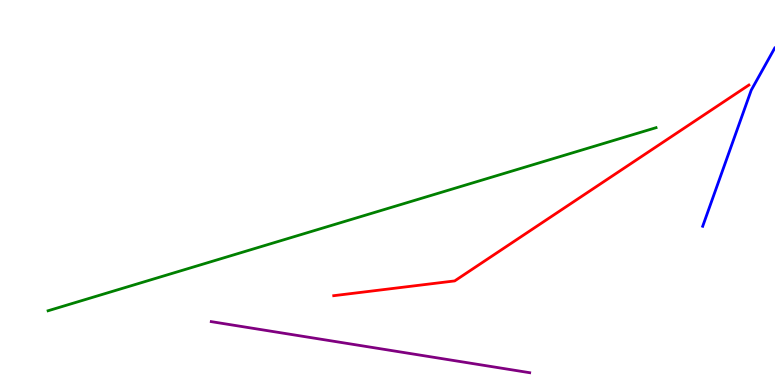[{'lines': ['blue', 'red'], 'intersections': []}, {'lines': ['green', 'red'], 'intersections': []}, {'lines': ['purple', 'red'], 'intersections': []}, {'lines': ['blue', 'green'], 'intersections': []}, {'lines': ['blue', 'purple'], 'intersections': []}, {'lines': ['green', 'purple'], 'intersections': []}]